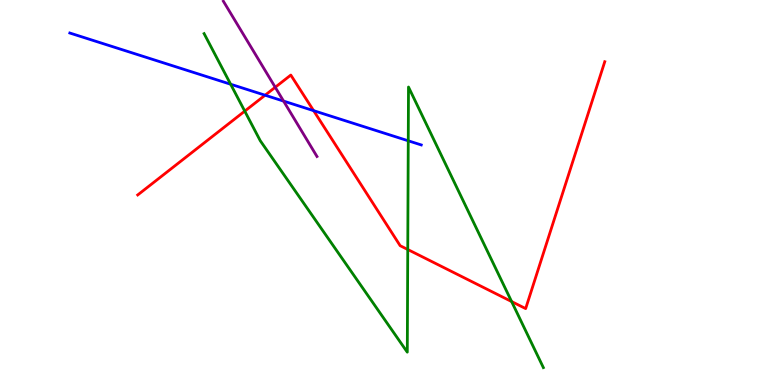[{'lines': ['blue', 'red'], 'intersections': [{'x': 3.42, 'y': 7.53}, {'x': 4.05, 'y': 7.13}]}, {'lines': ['green', 'red'], 'intersections': [{'x': 3.16, 'y': 7.11}, {'x': 5.26, 'y': 3.52}, {'x': 6.6, 'y': 2.17}]}, {'lines': ['purple', 'red'], 'intersections': [{'x': 3.55, 'y': 7.73}]}, {'lines': ['blue', 'green'], 'intersections': [{'x': 2.98, 'y': 7.81}, {'x': 5.27, 'y': 6.34}]}, {'lines': ['blue', 'purple'], 'intersections': [{'x': 3.66, 'y': 7.37}]}, {'lines': ['green', 'purple'], 'intersections': []}]